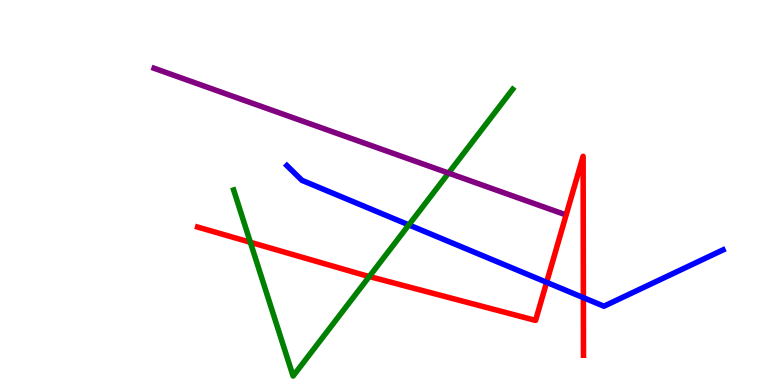[{'lines': ['blue', 'red'], 'intersections': [{'x': 7.05, 'y': 2.67}, {'x': 7.53, 'y': 2.27}]}, {'lines': ['green', 'red'], 'intersections': [{'x': 3.23, 'y': 3.71}, {'x': 4.77, 'y': 2.82}]}, {'lines': ['purple', 'red'], 'intersections': []}, {'lines': ['blue', 'green'], 'intersections': [{'x': 5.28, 'y': 4.16}]}, {'lines': ['blue', 'purple'], 'intersections': []}, {'lines': ['green', 'purple'], 'intersections': [{'x': 5.79, 'y': 5.5}]}]